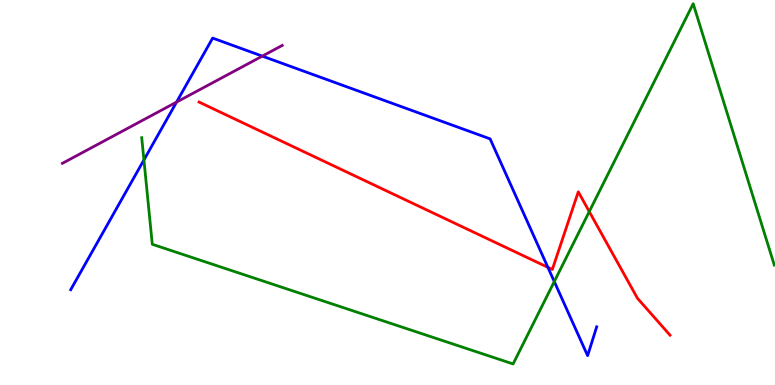[{'lines': ['blue', 'red'], 'intersections': [{'x': 7.07, 'y': 3.06}]}, {'lines': ['green', 'red'], 'intersections': [{'x': 7.6, 'y': 4.5}]}, {'lines': ['purple', 'red'], 'intersections': []}, {'lines': ['blue', 'green'], 'intersections': [{'x': 1.86, 'y': 5.85}, {'x': 7.15, 'y': 2.69}]}, {'lines': ['blue', 'purple'], 'intersections': [{'x': 2.28, 'y': 7.35}, {'x': 3.38, 'y': 8.54}]}, {'lines': ['green', 'purple'], 'intersections': []}]